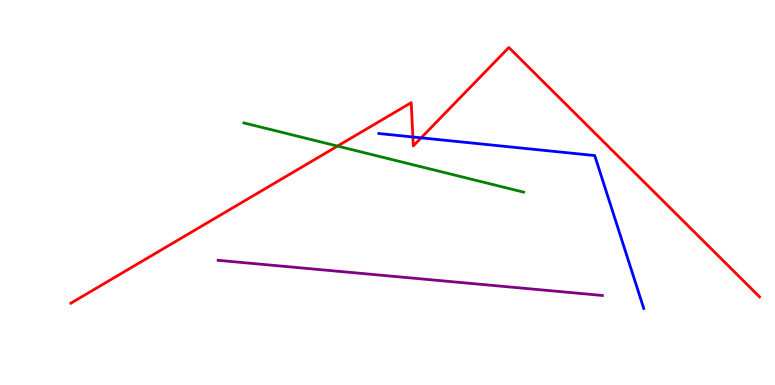[{'lines': ['blue', 'red'], 'intersections': [{'x': 5.33, 'y': 6.44}, {'x': 5.43, 'y': 6.42}]}, {'lines': ['green', 'red'], 'intersections': [{'x': 4.35, 'y': 6.21}]}, {'lines': ['purple', 'red'], 'intersections': []}, {'lines': ['blue', 'green'], 'intersections': []}, {'lines': ['blue', 'purple'], 'intersections': []}, {'lines': ['green', 'purple'], 'intersections': []}]